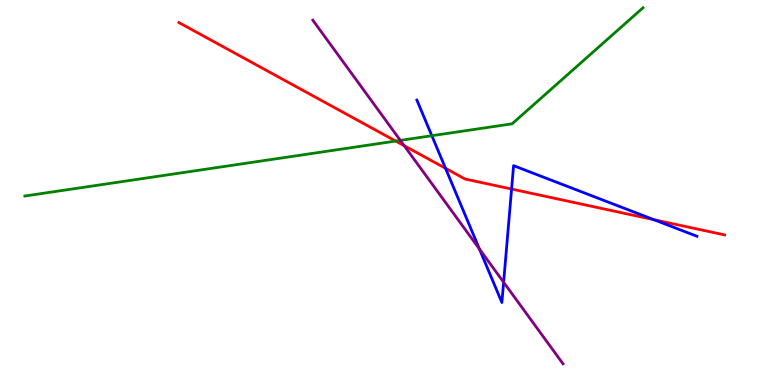[{'lines': ['blue', 'red'], 'intersections': [{'x': 5.75, 'y': 5.63}, {'x': 6.6, 'y': 5.09}, {'x': 8.44, 'y': 4.29}]}, {'lines': ['green', 'red'], 'intersections': [{'x': 5.11, 'y': 6.34}]}, {'lines': ['purple', 'red'], 'intersections': [{'x': 5.22, 'y': 6.21}]}, {'lines': ['blue', 'green'], 'intersections': [{'x': 5.57, 'y': 6.47}]}, {'lines': ['blue', 'purple'], 'intersections': [{'x': 6.19, 'y': 3.53}, {'x': 6.5, 'y': 2.67}]}, {'lines': ['green', 'purple'], 'intersections': [{'x': 5.17, 'y': 6.35}]}]